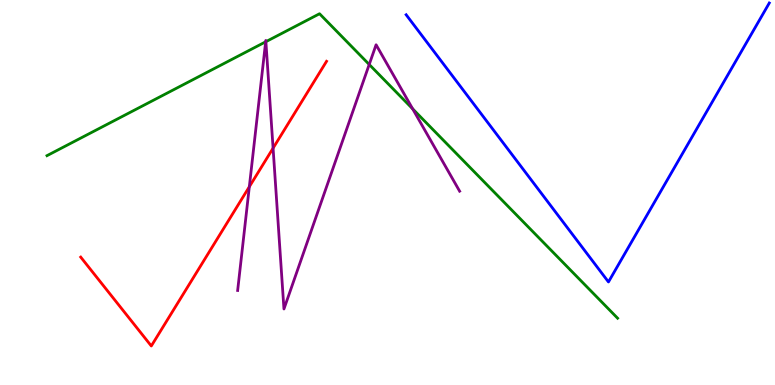[{'lines': ['blue', 'red'], 'intersections': []}, {'lines': ['green', 'red'], 'intersections': []}, {'lines': ['purple', 'red'], 'intersections': [{'x': 3.22, 'y': 5.15}, {'x': 3.52, 'y': 6.15}]}, {'lines': ['blue', 'green'], 'intersections': []}, {'lines': ['blue', 'purple'], 'intersections': []}, {'lines': ['green', 'purple'], 'intersections': [{'x': 3.43, 'y': 8.91}, {'x': 3.43, 'y': 8.92}, {'x': 4.76, 'y': 8.33}, {'x': 5.32, 'y': 7.17}]}]